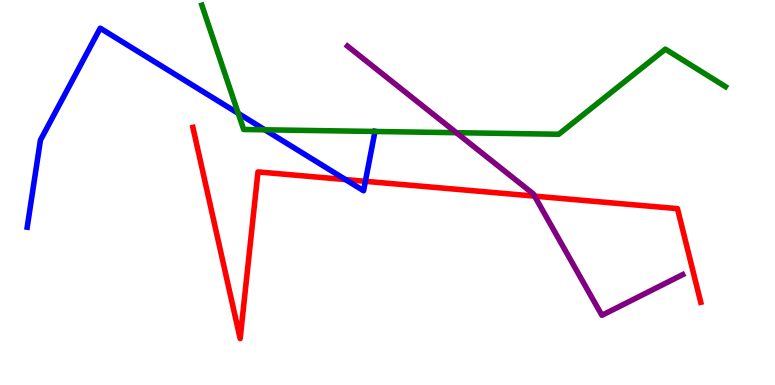[{'lines': ['blue', 'red'], 'intersections': [{'x': 4.46, 'y': 5.34}, {'x': 4.71, 'y': 5.29}]}, {'lines': ['green', 'red'], 'intersections': []}, {'lines': ['purple', 'red'], 'intersections': [{'x': 6.9, 'y': 4.91}]}, {'lines': ['blue', 'green'], 'intersections': [{'x': 3.07, 'y': 7.05}, {'x': 3.42, 'y': 6.63}, {'x': 4.84, 'y': 6.59}]}, {'lines': ['blue', 'purple'], 'intersections': []}, {'lines': ['green', 'purple'], 'intersections': [{'x': 5.89, 'y': 6.55}]}]